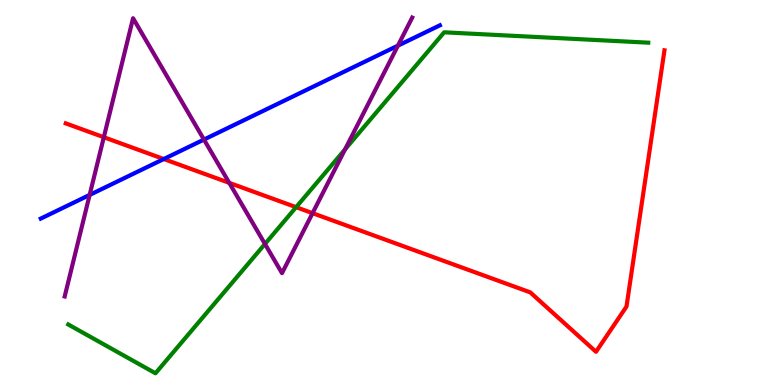[{'lines': ['blue', 'red'], 'intersections': [{'x': 2.11, 'y': 5.87}]}, {'lines': ['green', 'red'], 'intersections': [{'x': 3.82, 'y': 4.62}]}, {'lines': ['purple', 'red'], 'intersections': [{'x': 1.34, 'y': 6.44}, {'x': 2.96, 'y': 5.25}, {'x': 4.03, 'y': 4.46}]}, {'lines': ['blue', 'green'], 'intersections': []}, {'lines': ['blue', 'purple'], 'intersections': [{'x': 1.16, 'y': 4.94}, {'x': 2.63, 'y': 6.37}, {'x': 5.13, 'y': 8.81}]}, {'lines': ['green', 'purple'], 'intersections': [{'x': 3.42, 'y': 3.66}, {'x': 4.45, 'y': 6.12}]}]